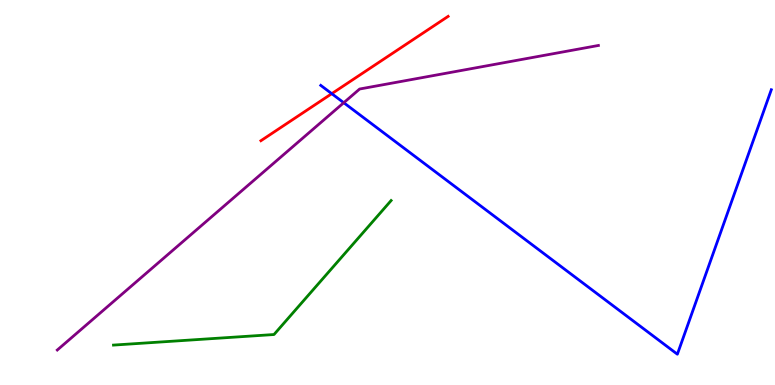[{'lines': ['blue', 'red'], 'intersections': [{'x': 4.28, 'y': 7.57}]}, {'lines': ['green', 'red'], 'intersections': []}, {'lines': ['purple', 'red'], 'intersections': []}, {'lines': ['blue', 'green'], 'intersections': []}, {'lines': ['blue', 'purple'], 'intersections': [{'x': 4.44, 'y': 7.33}]}, {'lines': ['green', 'purple'], 'intersections': []}]